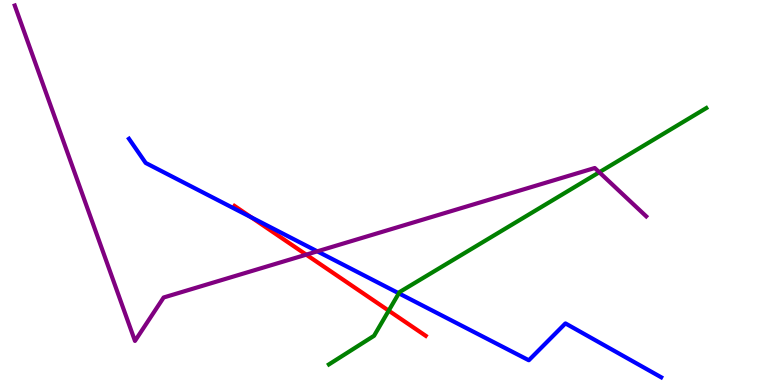[{'lines': ['blue', 'red'], 'intersections': [{'x': 3.24, 'y': 4.36}]}, {'lines': ['green', 'red'], 'intersections': [{'x': 5.02, 'y': 1.93}]}, {'lines': ['purple', 'red'], 'intersections': [{'x': 3.95, 'y': 3.39}]}, {'lines': ['blue', 'green'], 'intersections': [{'x': 5.15, 'y': 2.38}]}, {'lines': ['blue', 'purple'], 'intersections': [{'x': 4.09, 'y': 3.47}]}, {'lines': ['green', 'purple'], 'intersections': [{'x': 7.73, 'y': 5.53}]}]